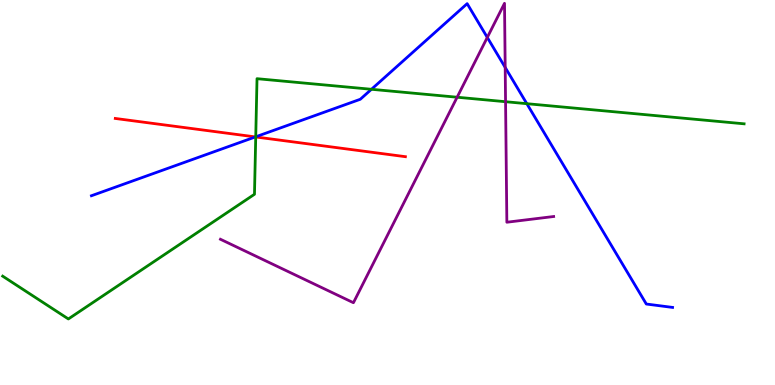[{'lines': ['blue', 'red'], 'intersections': [{'x': 3.3, 'y': 6.44}]}, {'lines': ['green', 'red'], 'intersections': [{'x': 3.3, 'y': 6.44}]}, {'lines': ['purple', 'red'], 'intersections': []}, {'lines': ['blue', 'green'], 'intersections': [{'x': 3.3, 'y': 6.45}, {'x': 4.79, 'y': 7.68}, {'x': 6.8, 'y': 7.31}]}, {'lines': ['blue', 'purple'], 'intersections': [{'x': 6.29, 'y': 9.03}, {'x': 6.52, 'y': 8.25}]}, {'lines': ['green', 'purple'], 'intersections': [{'x': 5.9, 'y': 7.47}, {'x': 6.52, 'y': 7.36}]}]